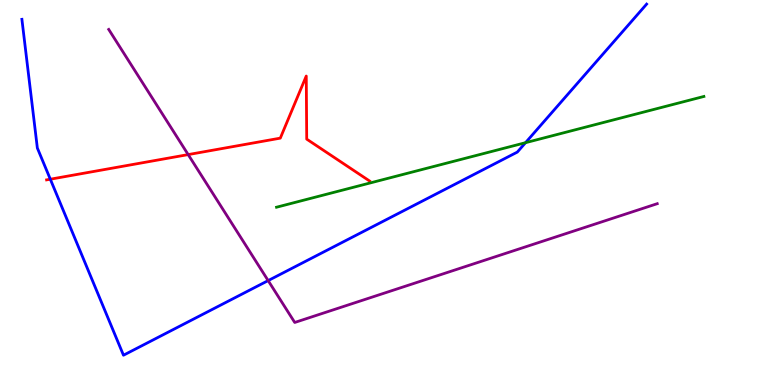[{'lines': ['blue', 'red'], 'intersections': [{'x': 0.649, 'y': 5.35}]}, {'lines': ['green', 'red'], 'intersections': []}, {'lines': ['purple', 'red'], 'intersections': [{'x': 2.43, 'y': 5.98}]}, {'lines': ['blue', 'green'], 'intersections': [{'x': 6.78, 'y': 6.29}]}, {'lines': ['blue', 'purple'], 'intersections': [{'x': 3.46, 'y': 2.71}]}, {'lines': ['green', 'purple'], 'intersections': []}]